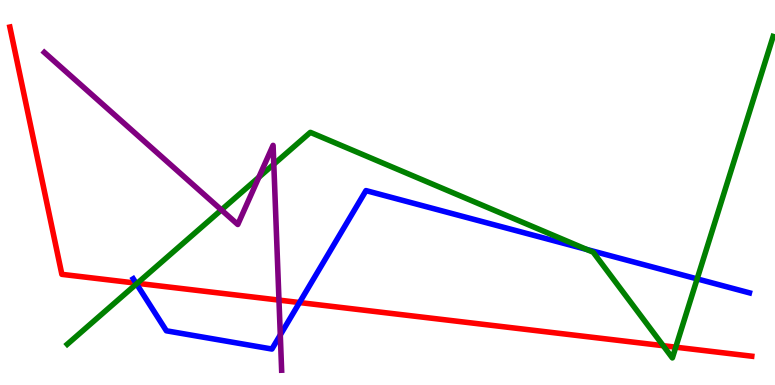[{'lines': ['blue', 'red'], 'intersections': [{'x': 1.76, 'y': 2.65}, {'x': 3.86, 'y': 2.14}]}, {'lines': ['green', 'red'], 'intersections': [{'x': 1.77, 'y': 2.64}, {'x': 8.56, 'y': 1.02}, {'x': 8.72, 'y': 0.982}]}, {'lines': ['purple', 'red'], 'intersections': [{'x': 3.6, 'y': 2.21}]}, {'lines': ['blue', 'green'], 'intersections': [{'x': 1.76, 'y': 2.63}, {'x': 7.57, 'y': 3.52}, {'x': 9.0, 'y': 2.76}]}, {'lines': ['blue', 'purple'], 'intersections': [{'x': 3.62, 'y': 1.3}]}, {'lines': ['green', 'purple'], 'intersections': [{'x': 2.86, 'y': 4.55}, {'x': 3.34, 'y': 5.4}, {'x': 3.53, 'y': 5.73}]}]